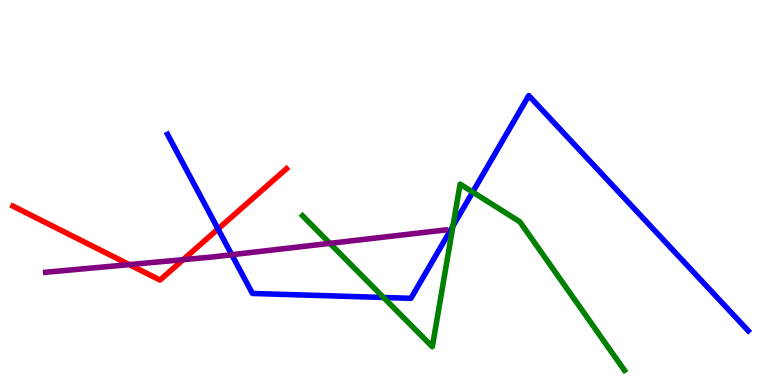[{'lines': ['blue', 'red'], 'intersections': [{'x': 2.81, 'y': 4.05}]}, {'lines': ['green', 'red'], 'intersections': []}, {'lines': ['purple', 'red'], 'intersections': [{'x': 1.67, 'y': 3.13}, {'x': 2.36, 'y': 3.26}]}, {'lines': ['blue', 'green'], 'intersections': [{'x': 4.95, 'y': 2.27}, {'x': 5.84, 'y': 4.13}, {'x': 6.1, 'y': 5.01}]}, {'lines': ['blue', 'purple'], 'intersections': [{'x': 2.99, 'y': 3.38}]}, {'lines': ['green', 'purple'], 'intersections': [{'x': 4.26, 'y': 3.68}]}]